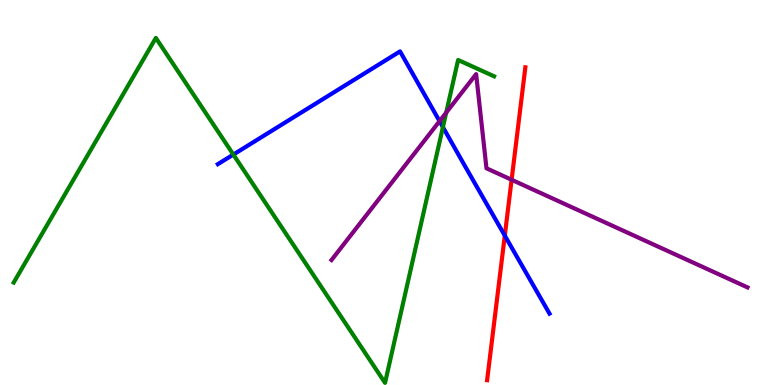[{'lines': ['blue', 'red'], 'intersections': [{'x': 6.51, 'y': 3.88}]}, {'lines': ['green', 'red'], 'intersections': []}, {'lines': ['purple', 'red'], 'intersections': [{'x': 6.6, 'y': 5.33}]}, {'lines': ['blue', 'green'], 'intersections': [{'x': 3.01, 'y': 5.99}, {'x': 5.72, 'y': 6.7}]}, {'lines': ['blue', 'purple'], 'intersections': [{'x': 5.67, 'y': 6.85}]}, {'lines': ['green', 'purple'], 'intersections': [{'x': 5.76, 'y': 7.08}]}]